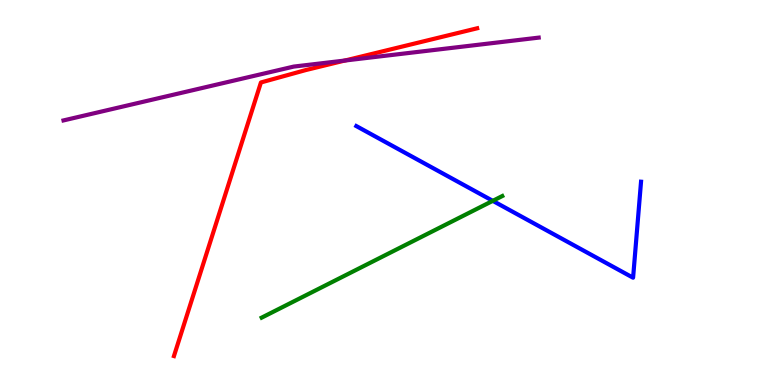[{'lines': ['blue', 'red'], 'intersections': []}, {'lines': ['green', 'red'], 'intersections': []}, {'lines': ['purple', 'red'], 'intersections': [{'x': 4.45, 'y': 8.43}]}, {'lines': ['blue', 'green'], 'intersections': [{'x': 6.36, 'y': 4.78}]}, {'lines': ['blue', 'purple'], 'intersections': []}, {'lines': ['green', 'purple'], 'intersections': []}]